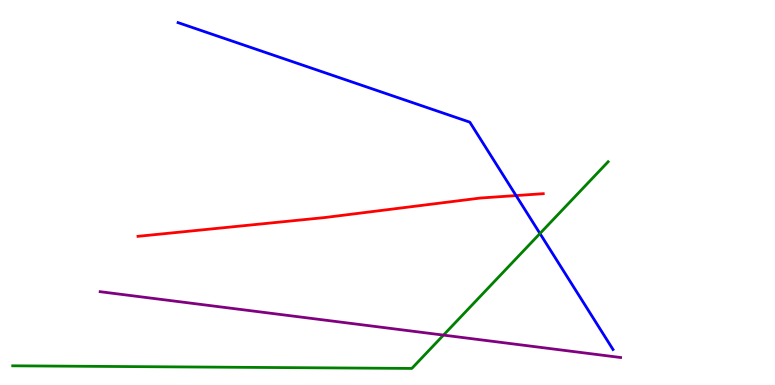[{'lines': ['blue', 'red'], 'intersections': [{'x': 6.66, 'y': 4.92}]}, {'lines': ['green', 'red'], 'intersections': []}, {'lines': ['purple', 'red'], 'intersections': []}, {'lines': ['blue', 'green'], 'intersections': [{'x': 6.97, 'y': 3.93}]}, {'lines': ['blue', 'purple'], 'intersections': []}, {'lines': ['green', 'purple'], 'intersections': [{'x': 5.72, 'y': 1.3}]}]